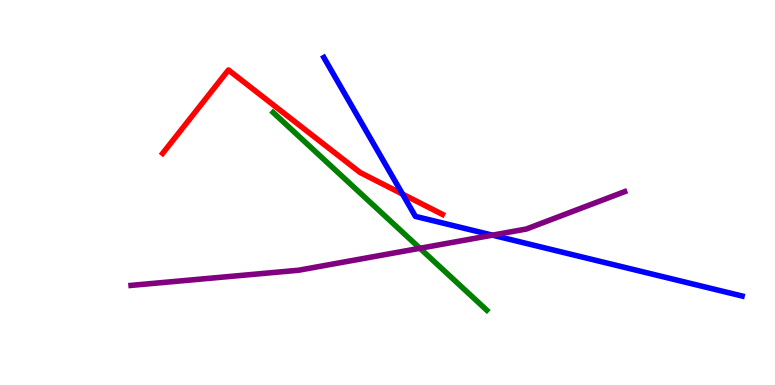[{'lines': ['blue', 'red'], 'intersections': [{'x': 5.19, 'y': 4.96}]}, {'lines': ['green', 'red'], 'intersections': []}, {'lines': ['purple', 'red'], 'intersections': []}, {'lines': ['blue', 'green'], 'intersections': []}, {'lines': ['blue', 'purple'], 'intersections': [{'x': 6.35, 'y': 3.89}]}, {'lines': ['green', 'purple'], 'intersections': [{'x': 5.42, 'y': 3.55}]}]